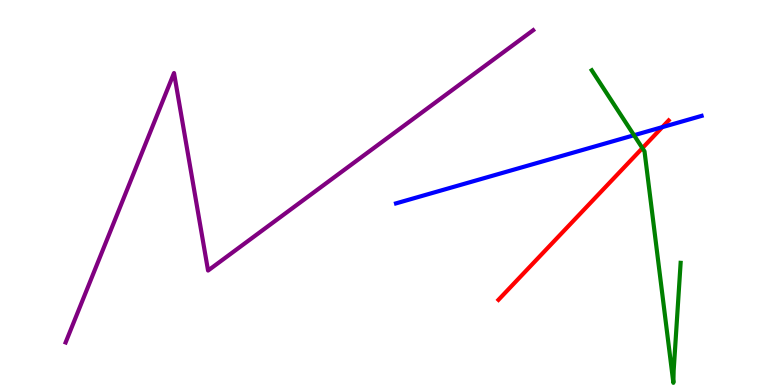[{'lines': ['blue', 'red'], 'intersections': [{'x': 8.55, 'y': 6.7}]}, {'lines': ['green', 'red'], 'intersections': [{'x': 8.29, 'y': 6.15}]}, {'lines': ['purple', 'red'], 'intersections': []}, {'lines': ['blue', 'green'], 'intersections': [{'x': 8.18, 'y': 6.49}]}, {'lines': ['blue', 'purple'], 'intersections': []}, {'lines': ['green', 'purple'], 'intersections': []}]